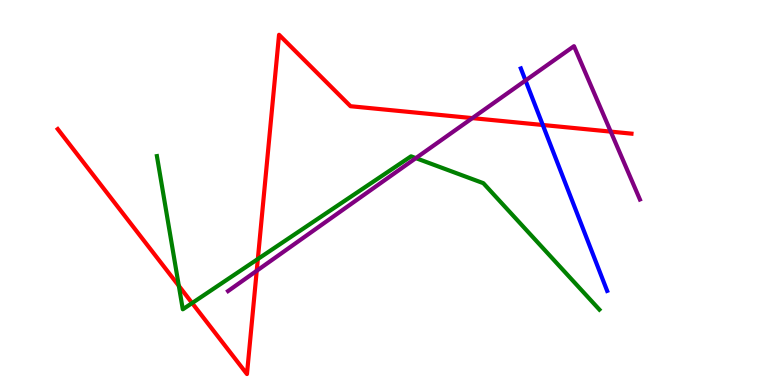[{'lines': ['blue', 'red'], 'intersections': [{'x': 7.0, 'y': 6.75}]}, {'lines': ['green', 'red'], 'intersections': [{'x': 2.31, 'y': 2.58}, {'x': 2.48, 'y': 2.13}, {'x': 3.33, 'y': 3.27}]}, {'lines': ['purple', 'red'], 'intersections': [{'x': 3.31, 'y': 2.97}, {'x': 6.1, 'y': 6.93}, {'x': 7.88, 'y': 6.58}]}, {'lines': ['blue', 'green'], 'intersections': []}, {'lines': ['blue', 'purple'], 'intersections': [{'x': 6.78, 'y': 7.91}]}, {'lines': ['green', 'purple'], 'intersections': [{'x': 5.37, 'y': 5.89}]}]